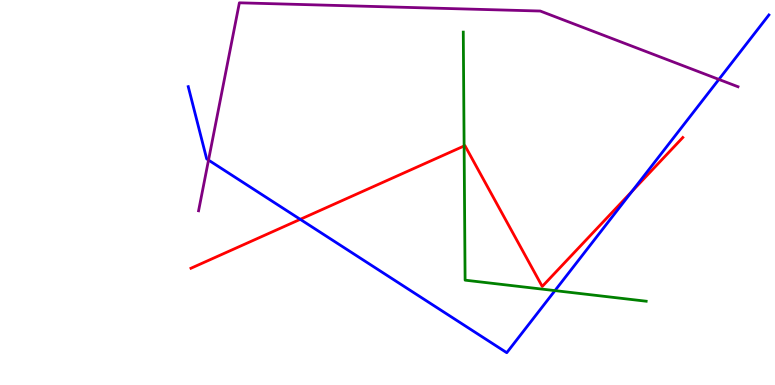[{'lines': ['blue', 'red'], 'intersections': [{'x': 3.87, 'y': 4.3}, {'x': 8.16, 'y': 5.03}]}, {'lines': ['green', 'red'], 'intersections': [{'x': 5.99, 'y': 6.21}]}, {'lines': ['purple', 'red'], 'intersections': []}, {'lines': ['blue', 'green'], 'intersections': [{'x': 7.16, 'y': 2.45}]}, {'lines': ['blue', 'purple'], 'intersections': [{'x': 2.69, 'y': 5.84}, {'x': 9.28, 'y': 7.94}]}, {'lines': ['green', 'purple'], 'intersections': []}]